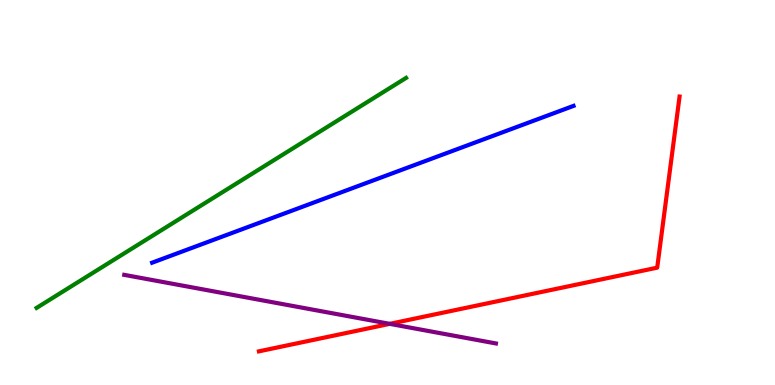[{'lines': ['blue', 'red'], 'intersections': []}, {'lines': ['green', 'red'], 'intersections': []}, {'lines': ['purple', 'red'], 'intersections': [{'x': 5.03, 'y': 1.59}]}, {'lines': ['blue', 'green'], 'intersections': []}, {'lines': ['blue', 'purple'], 'intersections': []}, {'lines': ['green', 'purple'], 'intersections': []}]